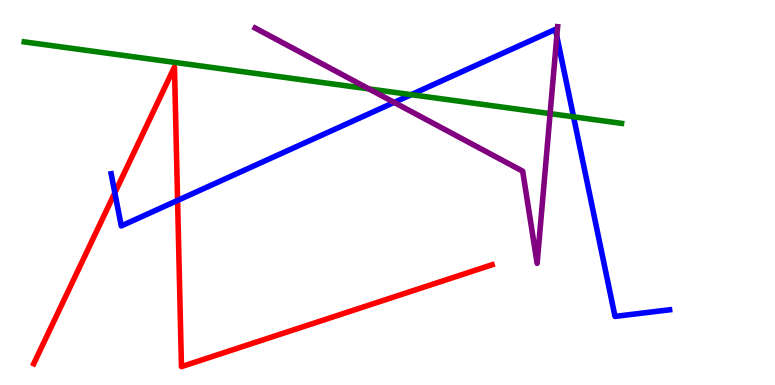[{'lines': ['blue', 'red'], 'intersections': [{'x': 1.48, 'y': 4.99}, {'x': 2.29, 'y': 4.79}]}, {'lines': ['green', 'red'], 'intersections': []}, {'lines': ['purple', 'red'], 'intersections': []}, {'lines': ['blue', 'green'], 'intersections': [{'x': 5.31, 'y': 7.54}, {'x': 7.4, 'y': 6.97}]}, {'lines': ['blue', 'purple'], 'intersections': [{'x': 5.09, 'y': 7.34}, {'x': 7.18, 'y': 9.06}]}, {'lines': ['green', 'purple'], 'intersections': [{'x': 4.76, 'y': 7.69}, {'x': 7.1, 'y': 7.05}]}]